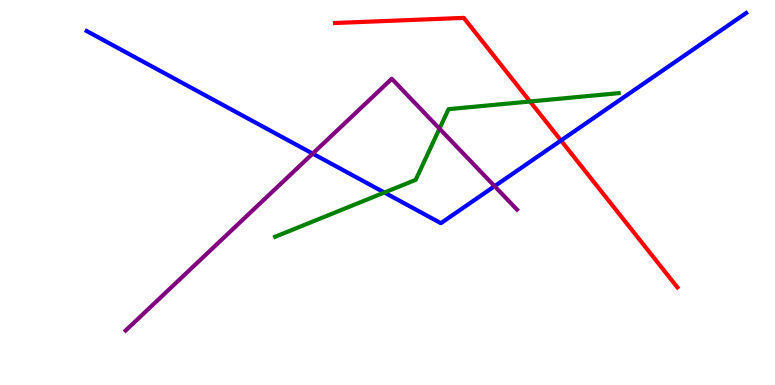[{'lines': ['blue', 'red'], 'intersections': [{'x': 7.24, 'y': 6.35}]}, {'lines': ['green', 'red'], 'intersections': [{'x': 6.84, 'y': 7.36}]}, {'lines': ['purple', 'red'], 'intersections': []}, {'lines': ['blue', 'green'], 'intersections': [{'x': 4.96, 'y': 5.0}]}, {'lines': ['blue', 'purple'], 'intersections': [{'x': 4.03, 'y': 6.01}, {'x': 6.38, 'y': 5.16}]}, {'lines': ['green', 'purple'], 'intersections': [{'x': 5.67, 'y': 6.66}]}]